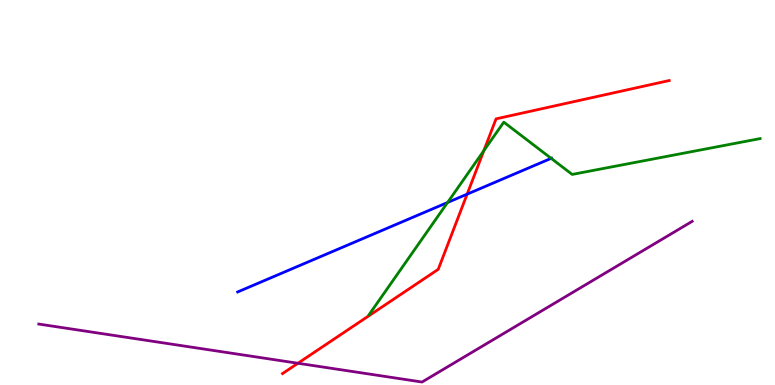[{'lines': ['blue', 'red'], 'intersections': [{'x': 6.03, 'y': 4.96}]}, {'lines': ['green', 'red'], 'intersections': [{'x': 6.24, 'y': 6.09}]}, {'lines': ['purple', 'red'], 'intersections': [{'x': 3.84, 'y': 0.565}]}, {'lines': ['blue', 'green'], 'intersections': [{'x': 5.78, 'y': 4.74}, {'x': 7.11, 'y': 5.89}]}, {'lines': ['blue', 'purple'], 'intersections': []}, {'lines': ['green', 'purple'], 'intersections': []}]